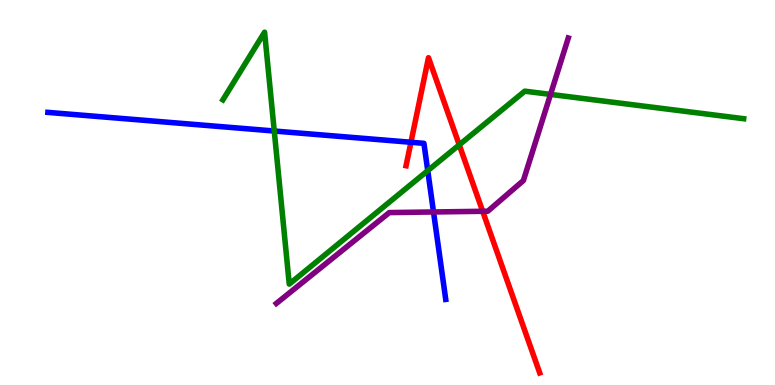[{'lines': ['blue', 'red'], 'intersections': [{'x': 5.3, 'y': 6.3}]}, {'lines': ['green', 'red'], 'intersections': [{'x': 5.93, 'y': 6.24}]}, {'lines': ['purple', 'red'], 'intersections': [{'x': 6.23, 'y': 4.51}]}, {'lines': ['blue', 'green'], 'intersections': [{'x': 3.54, 'y': 6.6}, {'x': 5.52, 'y': 5.57}]}, {'lines': ['blue', 'purple'], 'intersections': [{'x': 5.59, 'y': 4.49}]}, {'lines': ['green', 'purple'], 'intersections': [{'x': 7.1, 'y': 7.55}]}]